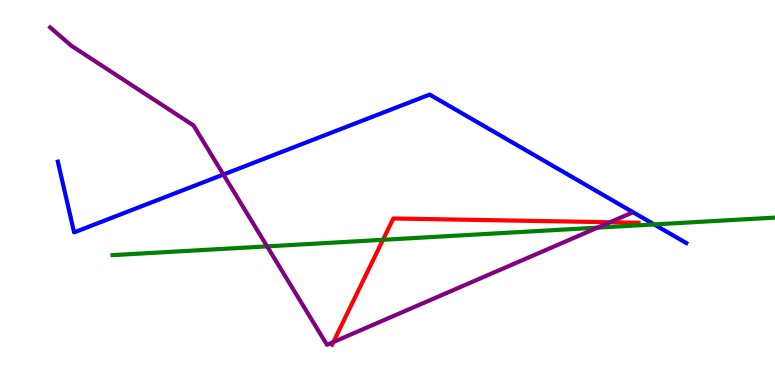[{'lines': ['blue', 'red'], 'intersections': []}, {'lines': ['green', 'red'], 'intersections': [{'x': 4.94, 'y': 3.77}]}, {'lines': ['purple', 'red'], 'intersections': [{'x': 4.3, 'y': 1.12}, {'x': 7.87, 'y': 4.23}]}, {'lines': ['blue', 'green'], 'intersections': [{'x': 8.44, 'y': 4.17}]}, {'lines': ['blue', 'purple'], 'intersections': [{'x': 2.88, 'y': 5.47}]}, {'lines': ['green', 'purple'], 'intersections': [{'x': 3.45, 'y': 3.6}, {'x': 7.71, 'y': 4.09}]}]